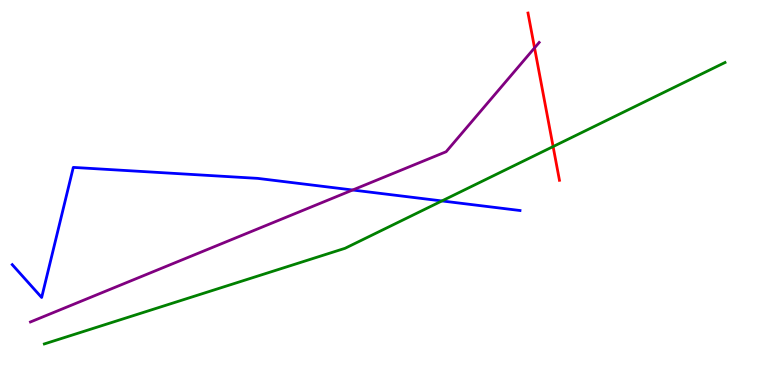[{'lines': ['blue', 'red'], 'intersections': []}, {'lines': ['green', 'red'], 'intersections': [{'x': 7.14, 'y': 6.19}]}, {'lines': ['purple', 'red'], 'intersections': [{'x': 6.9, 'y': 8.76}]}, {'lines': ['blue', 'green'], 'intersections': [{'x': 5.7, 'y': 4.78}]}, {'lines': ['blue', 'purple'], 'intersections': [{'x': 4.55, 'y': 5.06}]}, {'lines': ['green', 'purple'], 'intersections': []}]